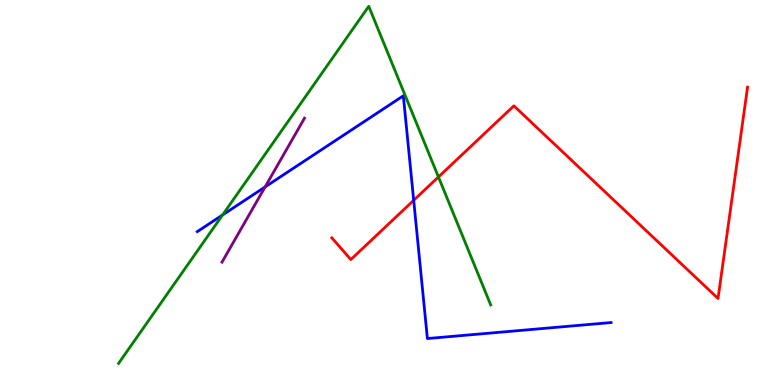[{'lines': ['blue', 'red'], 'intersections': [{'x': 5.34, 'y': 4.8}]}, {'lines': ['green', 'red'], 'intersections': [{'x': 5.66, 'y': 5.4}]}, {'lines': ['purple', 'red'], 'intersections': []}, {'lines': ['blue', 'green'], 'intersections': [{'x': 2.87, 'y': 4.42}]}, {'lines': ['blue', 'purple'], 'intersections': [{'x': 3.42, 'y': 5.14}]}, {'lines': ['green', 'purple'], 'intersections': []}]